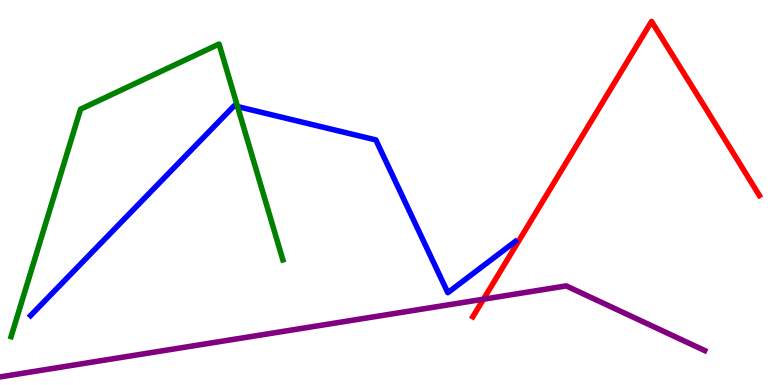[{'lines': ['blue', 'red'], 'intersections': []}, {'lines': ['green', 'red'], 'intersections': []}, {'lines': ['purple', 'red'], 'intersections': [{'x': 6.24, 'y': 2.23}]}, {'lines': ['blue', 'green'], 'intersections': [{'x': 3.07, 'y': 7.23}]}, {'lines': ['blue', 'purple'], 'intersections': []}, {'lines': ['green', 'purple'], 'intersections': []}]